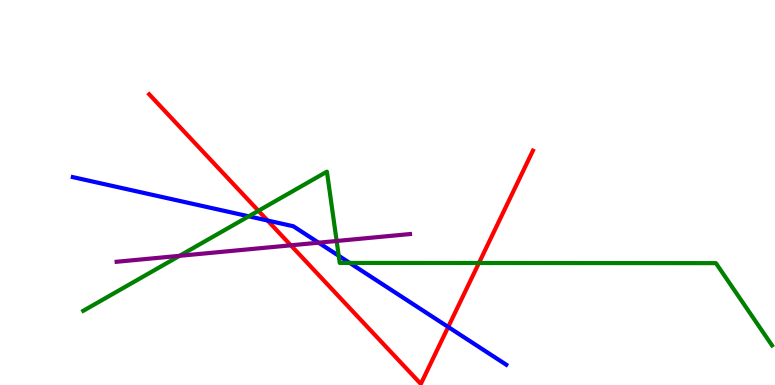[{'lines': ['blue', 'red'], 'intersections': [{'x': 3.45, 'y': 4.27}, {'x': 5.78, 'y': 1.51}]}, {'lines': ['green', 'red'], 'intersections': [{'x': 3.33, 'y': 4.53}, {'x': 6.18, 'y': 3.17}]}, {'lines': ['purple', 'red'], 'intersections': [{'x': 3.75, 'y': 3.63}]}, {'lines': ['blue', 'green'], 'intersections': [{'x': 3.21, 'y': 4.38}, {'x': 4.37, 'y': 3.36}, {'x': 4.51, 'y': 3.17}]}, {'lines': ['blue', 'purple'], 'intersections': [{'x': 4.11, 'y': 3.7}]}, {'lines': ['green', 'purple'], 'intersections': [{'x': 2.32, 'y': 3.36}, {'x': 4.34, 'y': 3.74}]}]